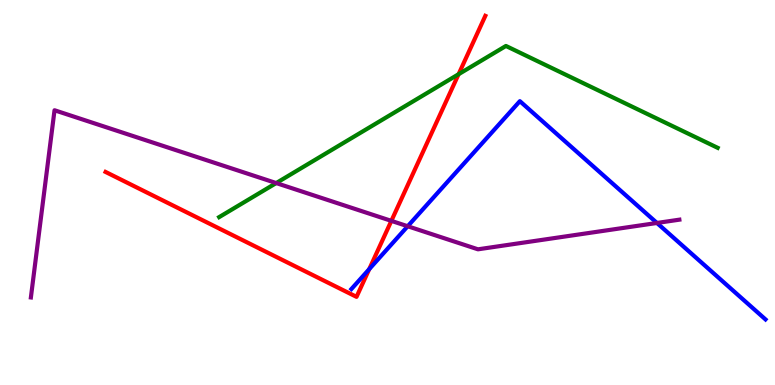[{'lines': ['blue', 'red'], 'intersections': [{'x': 4.76, 'y': 3.01}]}, {'lines': ['green', 'red'], 'intersections': [{'x': 5.92, 'y': 8.07}]}, {'lines': ['purple', 'red'], 'intersections': [{'x': 5.05, 'y': 4.26}]}, {'lines': ['blue', 'green'], 'intersections': []}, {'lines': ['blue', 'purple'], 'intersections': [{'x': 5.26, 'y': 4.12}, {'x': 8.48, 'y': 4.21}]}, {'lines': ['green', 'purple'], 'intersections': [{'x': 3.56, 'y': 5.25}]}]